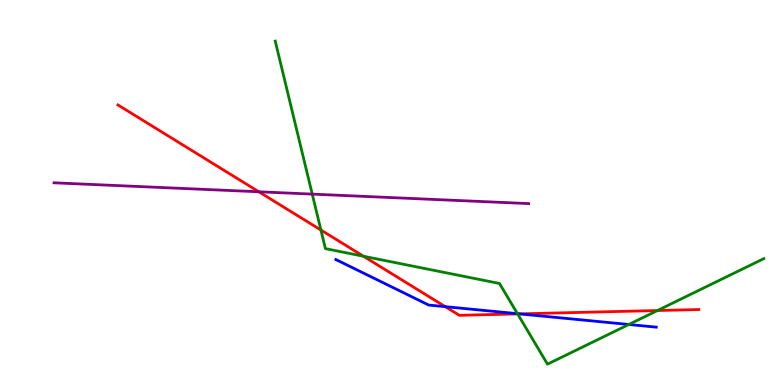[{'lines': ['blue', 'red'], 'intersections': [{'x': 5.75, 'y': 2.03}, {'x': 6.7, 'y': 1.85}]}, {'lines': ['green', 'red'], 'intersections': [{'x': 4.14, 'y': 4.03}, {'x': 4.69, 'y': 3.34}, {'x': 6.68, 'y': 1.85}, {'x': 8.48, 'y': 1.93}]}, {'lines': ['purple', 'red'], 'intersections': [{'x': 3.34, 'y': 5.02}]}, {'lines': ['blue', 'green'], 'intersections': [{'x': 6.68, 'y': 1.85}, {'x': 8.11, 'y': 1.57}]}, {'lines': ['blue', 'purple'], 'intersections': []}, {'lines': ['green', 'purple'], 'intersections': [{'x': 4.03, 'y': 4.96}]}]